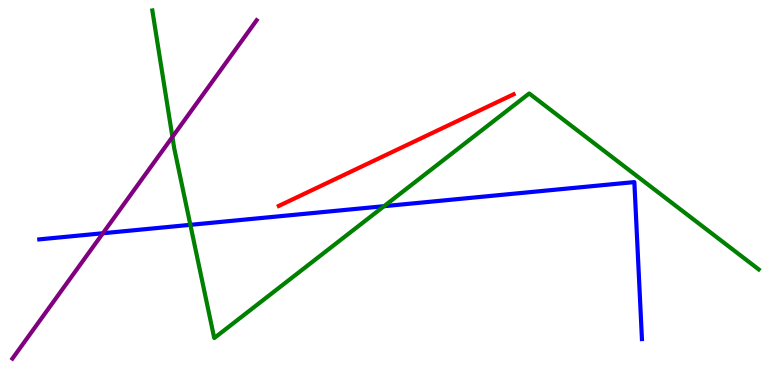[{'lines': ['blue', 'red'], 'intersections': []}, {'lines': ['green', 'red'], 'intersections': []}, {'lines': ['purple', 'red'], 'intersections': []}, {'lines': ['blue', 'green'], 'intersections': [{'x': 2.46, 'y': 4.16}, {'x': 4.96, 'y': 4.64}]}, {'lines': ['blue', 'purple'], 'intersections': [{'x': 1.33, 'y': 3.94}]}, {'lines': ['green', 'purple'], 'intersections': [{'x': 2.22, 'y': 6.44}]}]